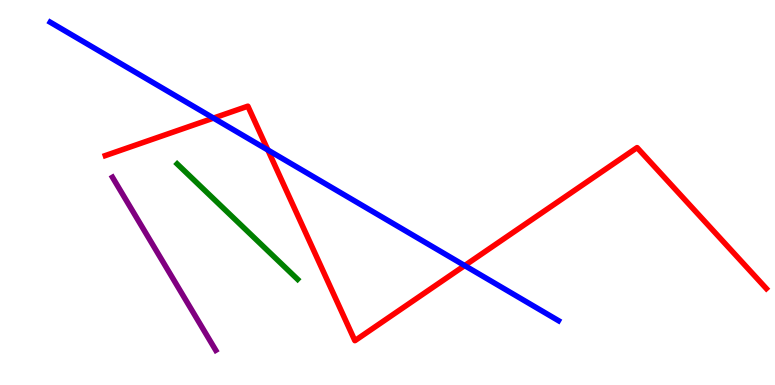[{'lines': ['blue', 'red'], 'intersections': [{'x': 2.76, 'y': 6.93}, {'x': 3.46, 'y': 6.1}, {'x': 6.0, 'y': 3.1}]}, {'lines': ['green', 'red'], 'intersections': []}, {'lines': ['purple', 'red'], 'intersections': []}, {'lines': ['blue', 'green'], 'intersections': []}, {'lines': ['blue', 'purple'], 'intersections': []}, {'lines': ['green', 'purple'], 'intersections': []}]